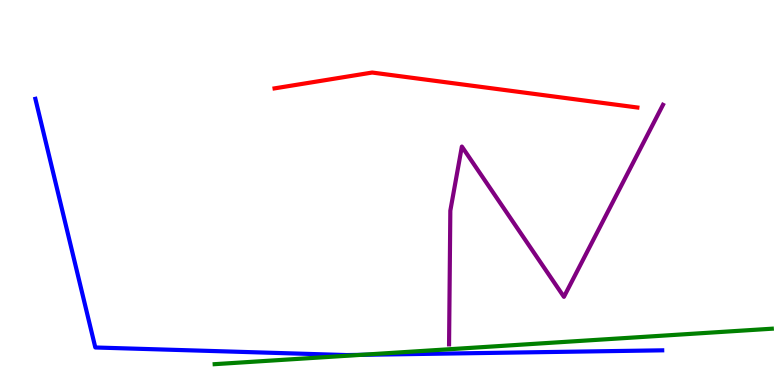[{'lines': ['blue', 'red'], 'intersections': []}, {'lines': ['green', 'red'], 'intersections': []}, {'lines': ['purple', 'red'], 'intersections': []}, {'lines': ['blue', 'green'], 'intersections': [{'x': 4.66, 'y': 0.783}]}, {'lines': ['blue', 'purple'], 'intersections': []}, {'lines': ['green', 'purple'], 'intersections': []}]